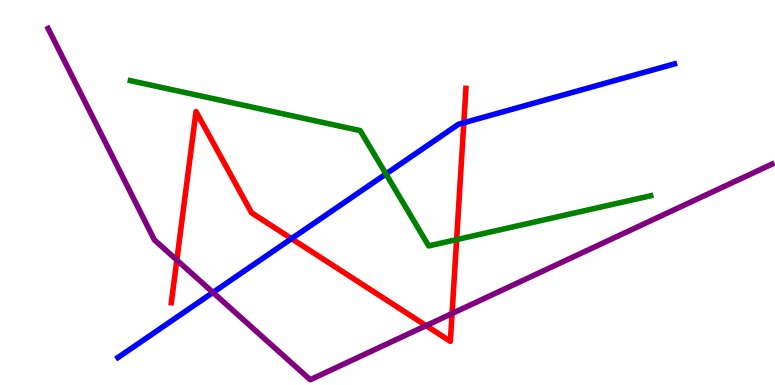[{'lines': ['blue', 'red'], 'intersections': [{'x': 3.76, 'y': 3.8}, {'x': 5.98, 'y': 6.81}]}, {'lines': ['green', 'red'], 'intersections': [{'x': 5.89, 'y': 3.78}]}, {'lines': ['purple', 'red'], 'intersections': [{'x': 2.28, 'y': 3.25}, {'x': 5.5, 'y': 1.54}, {'x': 5.83, 'y': 1.86}]}, {'lines': ['blue', 'green'], 'intersections': [{'x': 4.98, 'y': 5.48}]}, {'lines': ['blue', 'purple'], 'intersections': [{'x': 2.75, 'y': 2.4}]}, {'lines': ['green', 'purple'], 'intersections': []}]